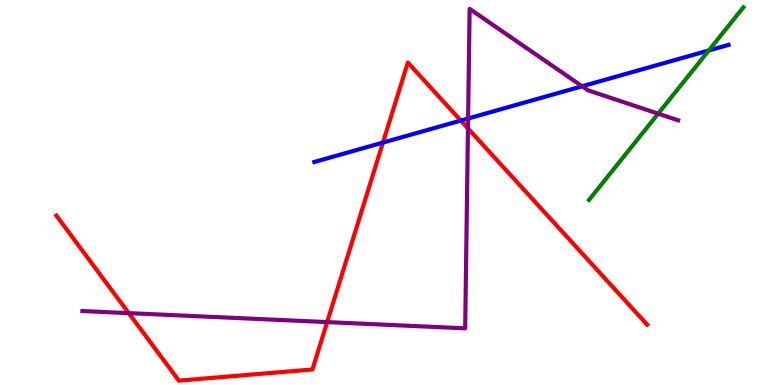[{'lines': ['blue', 'red'], 'intersections': [{'x': 4.94, 'y': 6.3}, {'x': 5.95, 'y': 6.87}]}, {'lines': ['green', 'red'], 'intersections': []}, {'lines': ['purple', 'red'], 'intersections': [{'x': 1.66, 'y': 1.87}, {'x': 4.22, 'y': 1.63}, {'x': 6.04, 'y': 6.66}]}, {'lines': ['blue', 'green'], 'intersections': [{'x': 9.15, 'y': 8.69}]}, {'lines': ['blue', 'purple'], 'intersections': [{'x': 6.04, 'y': 6.92}, {'x': 7.51, 'y': 7.76}]}, {'lines': ['green', 'purple'], 'intersections': [{'x': 8.49, 'y': 7.05}]}]